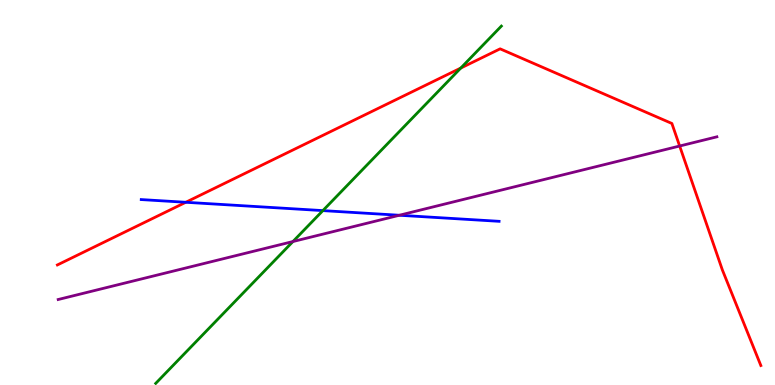[{'lines': ['blue', 'red'], 'intersections': [{'x': 2.4, 'y': 4.75}]}, {'lines': ['green', 'red'], 'intersections': [{'x': 5.95, 'y': 8.23}]}, {'lines': ['purple', 'red'], 'intersections': [{'x': 8.77, 'y': 6.21}]}, {'lines': ['blue', 'green'], 'intersections': [{'x': 4.17, 'y': 4.53}]}, {'lines': ['blue', 'purple'], 'intersections': [{'x': 5.15, 'y': 4.41}]}, {'lines': ['green', 'purple'], 'intersections': [{'x': 3.78, 'y': 3.73}]}]